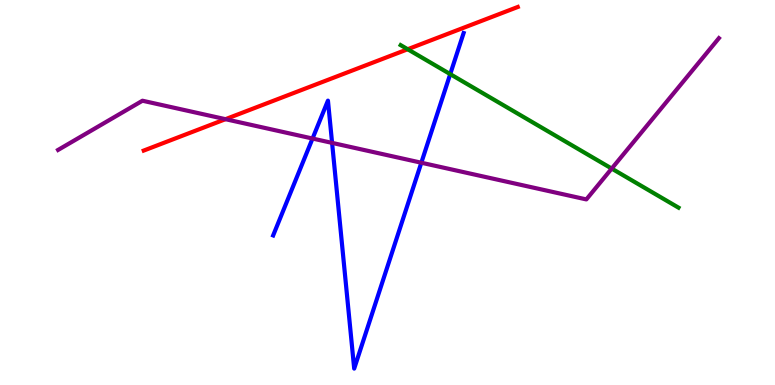[{'lines': ['blue', 'red'], 'intersections': []}, {'lines': ['green', 'red'], 'intersections': [{'x': 5.26, 'y': 8.72}]}, {'lines': ['purple', 'red'], 'intersections': [{'x': 2.91, 'y': 6.9}]}, {'lines': ['blue', 'green'], 'intersections': [{'x': 5.81, 'y': 8.07}]}, {'lines': ['blue', 'purple'], 'intersections': [{'x': 4.03, 'y': 6.4}, {'x': 4.29, 'y': 6.29}, {'x': 5.44, 'y': 5.77}]}, {'lines': ['green', 'purple'], 'intersections': [{'x': 7.89, 'y': 5.62}]}]